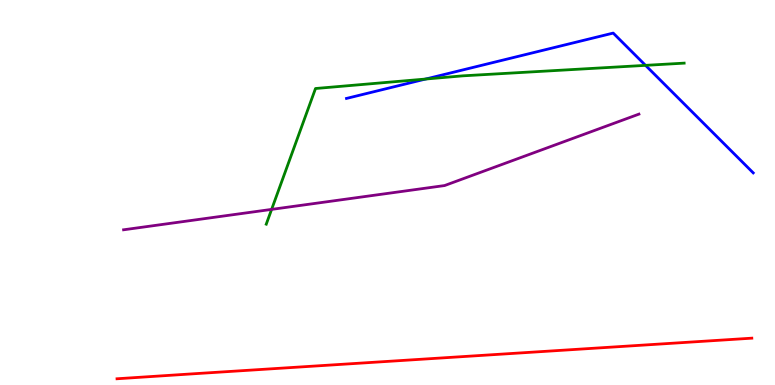[{'lines': ['blue', 'red'], 'intersections': []}, {'lines': ['green', 'red'], 'intersections': []}, {'lines': ['purple', 'red'], 'intersections': []}, {'lines': ['blue', 'green'], 'intersections': [{'x': 5.49, 'y': 7.95}, {'x': 8.33, 'y': 8.3}]}, {'lines': ['blue', 'purple'], 'intersections': []}, {'lines': ['green', 'purple'], 'intersections': [{'x': 3.5, 'y': 4.56}]}]